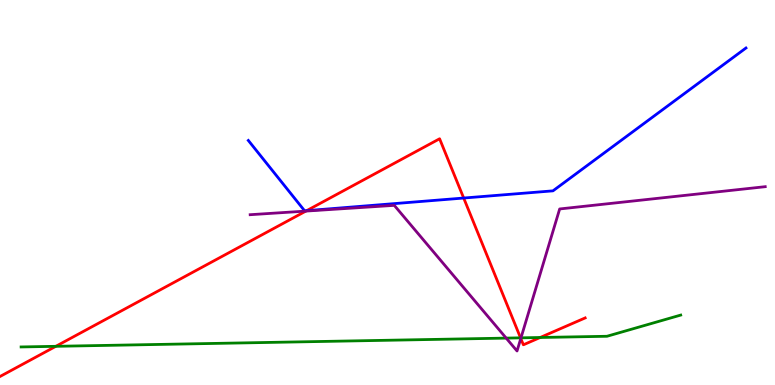[{'lines': ['blue', 'red'], 'intersections': [{'x': 3.96, 'y': 4.53}, {'x': 5.98, 'y': 4.86}]}, {'lines': ['green', 'red'], 'intersections': [{'x': 0.72, 'y': 1.0}, {'x': 6.72, 'y': 1.22}, {'x': 6.97, 'y': 1.23}]}, {'lines': ['purple', 'red'], 'intersections': [{'x': 3.95, 'y': 4.52}, {'x': 6.72, 'y': 1.21}]}, {'lines': ['blue', 'green'], 'intersections': []}, {'lines': ['blue', 'purple'], 'intersections': []}, {'lines': ['green', 'purple'], 'intersections': [{'x': 6.53, 'y': 1.22}, {'x': 6.72, 'y': 1.22}]}]